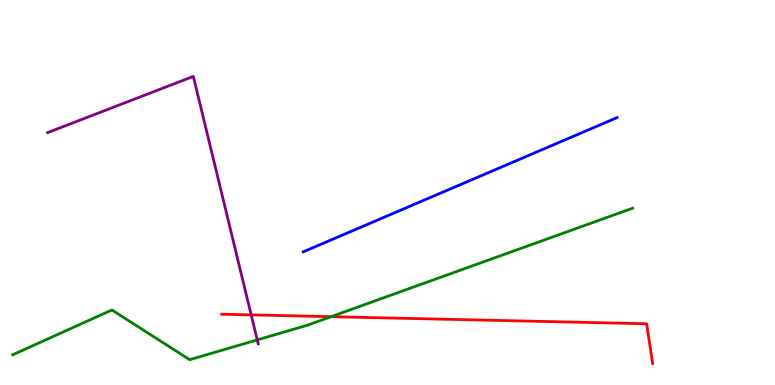[{'lines': ['blue', 'red'], 'intersections': []}, {'lines': ['green', 'red'], 'intersections': [{'x': 4.27, 'y': 1.77}]}, {'lines': ['purple', 'red'], 'intersections': [{'x': 3.24, 'y': 1.82}]}, {'lines': ['blue', 'green'], 'intersections': []}, {'lines': ['blue', 'purple'], 'intersections': []}, {'lines': ['green', 'purple'], 'intersections': [{'x': 3.32, 'y': 1.17}]}]